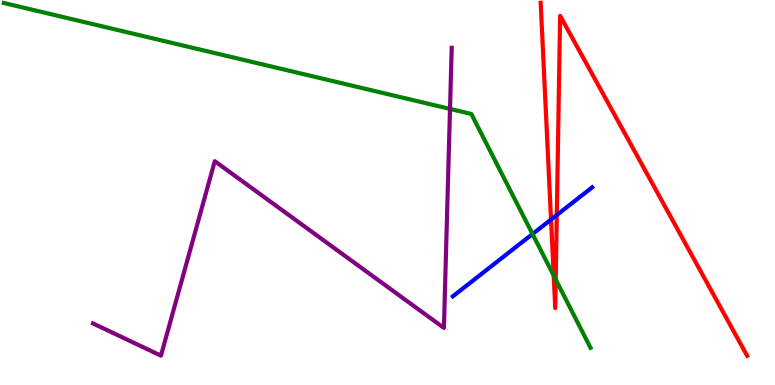[{'lines': ['blue', 'red'], 'intersections': [{'x': 7.11, 'y': 4.3}, {'x': 7.18, 'y': 4.42}]}, {'lines': ['green', 'red'], 'intersections': [{'x': 7.14, 'y': 2.84}, {'x': 7.17, 'y': 2.74}]}, {'lines': ['purple', 'red'], 'intersections': []}, {'lines': ['blue', 'green'], 'intersections': [{'x': 6.87, 'y': 3.92}]}, {'lines': ['blue', 'purple'], 'intersections': []}, {'lines': ['green', 'purple'], 'intersections': [{'x': 5.81, 'y': 7.17}]}]